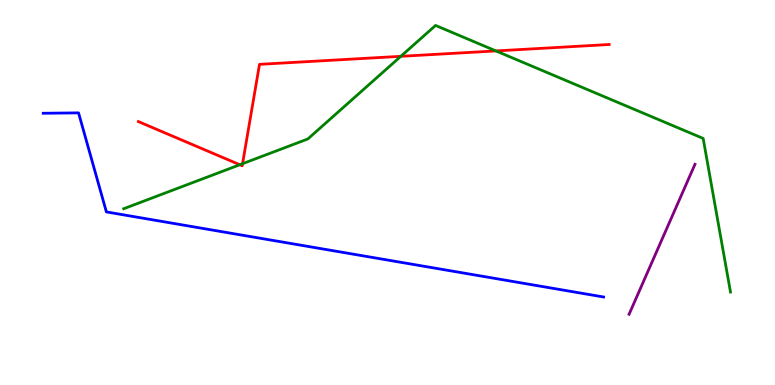[{'lines': ['blue', 'red'], 'intersections': []}, {'lines': ['green', 'red'], 'intersections': [{'x': 3.09, 'y': 5.72}, {'x': 3.13, 'y': 5.75}, {'x': 5.17, 'y': 8.54}, {'x': 6.4, 'y': 8.68}]}, {'lines': ['purple', 'red'], 'intersections': []}, {'lines': ['blue', 'green'], 'intersections': []}, {'lines': ['blue', 'purple'], 'intersections': []}, {'lines': ['green', 'purple'], 'intersections': []}]